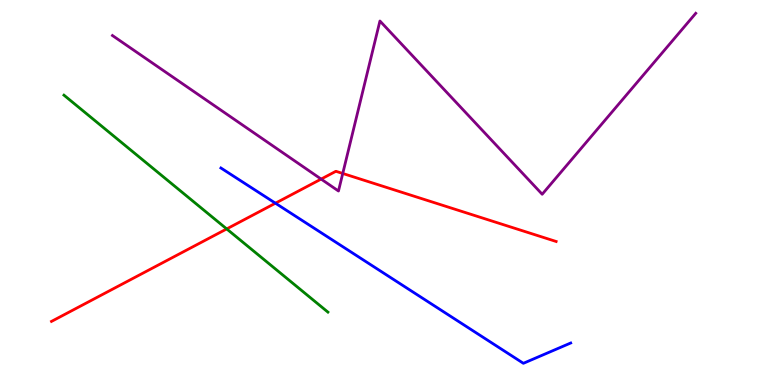[{'lines': ['blue', 'red'], 'intersections': [{'x': 3.55, 'y': 4.72}]}, {'lines': ['green', 'red'], 'intersections': [{'x': 2.93, 'y': 4.05}]}, {'lines': ['purple', 'red'], 'intersections': [{'x': 4.14, 'y': 5.35}, {'x': 4.42, 'y': 5.49}]}, {'lines': ['blue', 'green'], 'intersections': []}, {'lines': ['blue', 'purple'], 'intersections': []}, {'lines': ['green', 'purple'], 'intersections': []}]